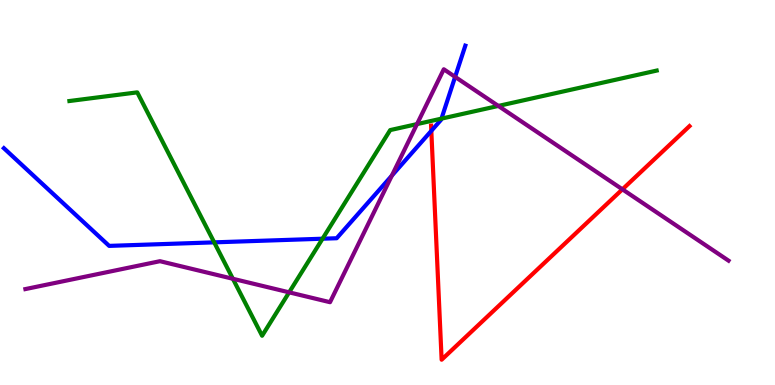[{'lines': ['blue', 'red'], 'intersections': [{'x': 5.57, 'y': 6.6}]}, {'lines': ['green', 'red'], 'intersections': []}, {'lines': ['purple', 'red'], 'intersections': [{'x': 8.03, 'y': 5.08}]}, {'lines': ['blue', 'green'], 'intersections': [{'x': 2.76, 'y': 3.71}, {'x': 4.16, 'y': 3.8}, {'x': 5.7, 'y': 6.92}]}, {'lines': ['blue', 'purple'], 'intersections': [{'x': 5.06, 'y': 5.44}, {'x': 5.87, 'y': 8.0}]}, {'lines': ['green', 'purple'], 'intersections': [{'x': 3.0, 'y': 2.76}, {'x': 3.73, 'y': 2.41}, {'x': 5.38, 'y': 6.78}, {'x': 6.43, 'y': 7.25}]}]